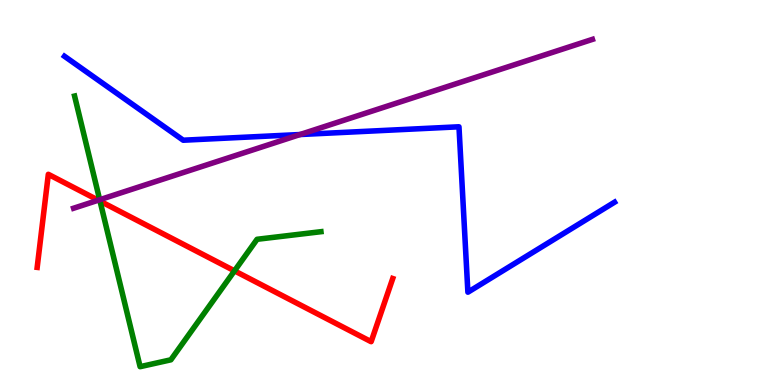[{'lines': ['blue', 'red'], 'intersections': []}, {'lines': ['green', 'red'], 'intersections': [{'x': 1.29, 'y': 4.78}, {'x': 3.03, 'y': 2.97}]}, {'lines': ['purple', 'red'], 'intersections': [{'x': 1.27, 'y': 4.8}]}, {'lines': ['blue', 'green'], 'intersections': []}, {'lines': ['blue', 'purple'], 'intersections': [{'x': 3.87, 'y': 6.51}]}, {'lines': ['green', 'purple'], 'intersections': [{'x': 1.29, 'y': 4.81}]}]